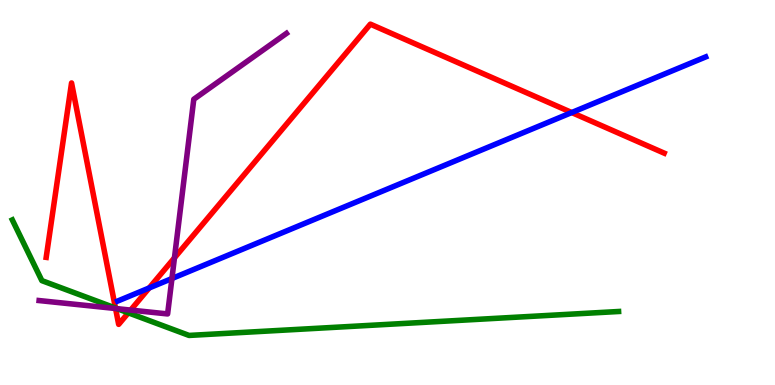[{'lines': ['blue', 'red'], 'intersections': [{'x': 1.93, 'y': 2.52}, {'x': 7.38, 'y': 7.08}]}, {'lines': ['green', 'red'], 'intersections': [{'x': 1.49, 'y': 2.0}, {'x': 1.66, 'y': 1.87}]}, {'lines': ['purple', 'red'], 'intersections': [{'x': 1.49, 'y': 1.99}, {'x': 1.69, 'y': 1.95}, {'x': 2.25, 'y': 3.3}]}, {'lines': ['blue', 'green'], 'intersections': []}, {'lines': ['blue', 'purple'], 'intersections': [{'x': 2.22, 'y': 2.77}]}, {'lines': ['green', 'purple'], 'intersections': [{'x': 1.51, 'y': 1.98}]}]